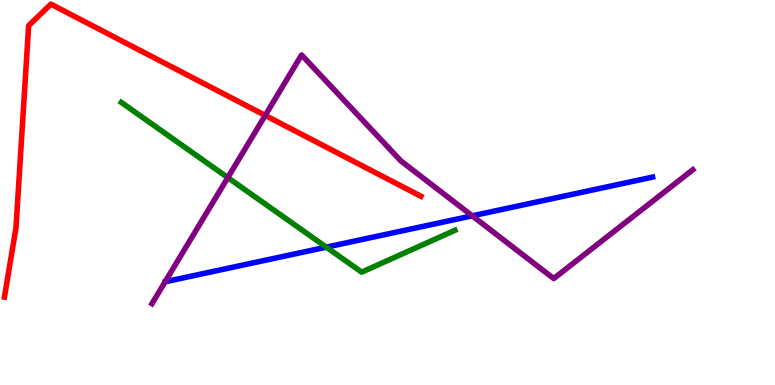[{'lines': ['blue', 'red'], 'intersections': []}, {'lines': ['green', 'red'], 'intersections': []}, {'lines': ['purple', 'red'], 'intersections': [{'x': 3.42, 'y': 7.0}]}, {'lines': ['blue', 'green'], 'intersections': [{'x': 4.21, 'y': 3.58}]}, {'lines': ['blue', 'purple'], 'intersections': [{'x': 6.09, 'y': 4.39}]}, {'lines': ['green', 'purple'], 'intersections': [{'x': 2.94, 'y': 5.39}]}]